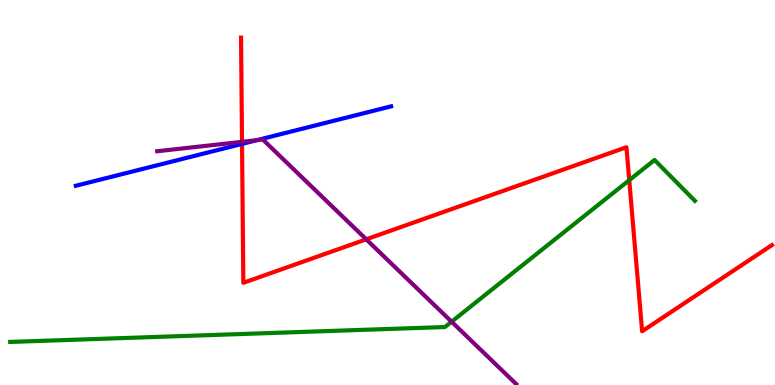[{'lines': ['blue', 'red'], 'intersections': [{'x': 3.12, 'y': 6.26}]}, {'lines': ['green', 'red'], 'intersections': [{'x': 8.12, 'y': 5.32}]}, {'lines': ['purple', 'red'], 'intersections': [{'x': 3.12, 'y': 6.32}, {'x': 4.73, 'y': 3.78}]}, {'lines': ['blue', 'green'], 'intersections': []}, {'lines': ['blue', 'purple'], 'intersections': [{'x': 3.31, 'y': 6.36}]}, {'lines': ['green', 'purple'], 'intersections': [{'x': 5.83, 'y': 1.64}]}]